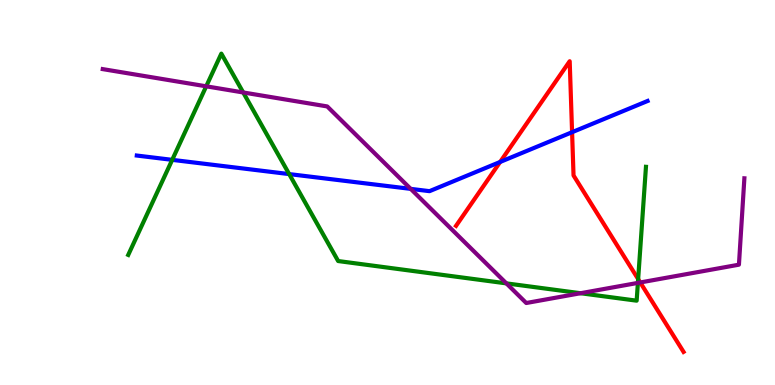[{'lines': ['blue', 'red'], 'intersections': [{'x': 6.45, 'y': 5.79}, {'x': 7.38, 'y': 6.57}]}, {'lines': ['green', 'red'], 'intersections': [{'x': 8.23, 'y': 2.75}]}, {'lines': ['purple', 'red'], 'intersections': [{'x': 8.26, 'y': 2.66}]}, {'lines': ['blue', 'green'], 'intersections': [{'x': 2.22, 'y': 5.85}, {'x': 3.73, 'y': 5.48}]}, {'lines': ['blue', 'purple'], 'intersections': [{'x': 5.3, 'y': 5.09}]}, {'lines': ['green', 'purple'], 'intersections': [{'x': 2.66, 'y': 7.76}, {'x': 3.14, 'y': 7.6}, {'x': 6.53, 'y': 2.64}, {'x': 7.49, 'y': 2.38}, {'x': 8.23, 'y': 2.65}]}]